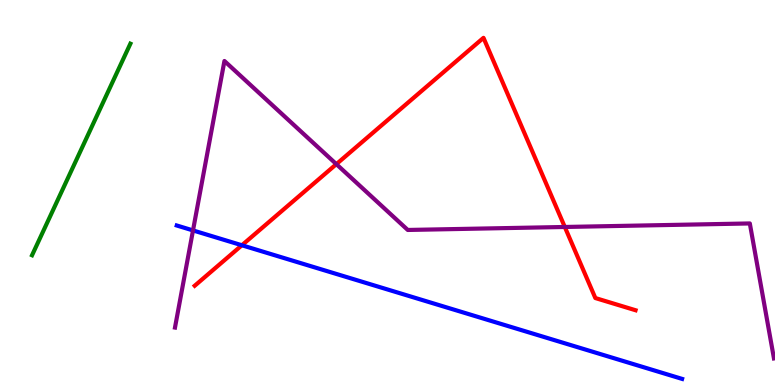[{'lines': ['blue', 'red'], 'intersections': [{'x': 3.12, 'y': 3.63}]}, {'lines': ['green', 'red'], 'intersections': []}, {'lines': ['purple', 'red'], 'intersections': [{'x': 4.34, 'y': 5.74}, {'x': 7.29, 'y': 4.1}]}, {'lines': ['blue', 'green'], 'intersections': []}, {'lines': ['blue', 'purple'], 'intersections': [{'x': 2.49, 'y': 4.01}]}, {'lines': ['green', 'purple'], 'intersections': []}]